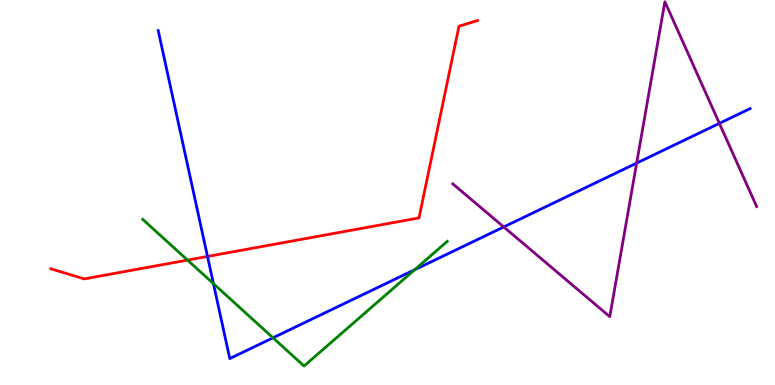[{'lines': ['blue', 'red'], 'intersections': [{'x': 2.68, 'y': 3.34}]}, {'lines': ['green', 'red'], 'intersections': [{'x': 2.42, 'y': 3.24}]}, {'lines': ['purple', 'red'], 'intersections': []}, {'lines': ['blue', 'green'], 'intersections': [{'x': 2.75, 'y': 2.63}, {'x': 3.52, 'y': 1.23}, {'x': 5.35, 'y': 2.99}]}, {'lines': ['blue', 'purple'], 'intersections': [{'x': 6.5, 'y': 4.11}, {'x': 8.21, 'y': 5.76}, {'x': 9.28, 'y': 6.8}]}, {'lines': ['green', 'purple'], 'intersections': []}]